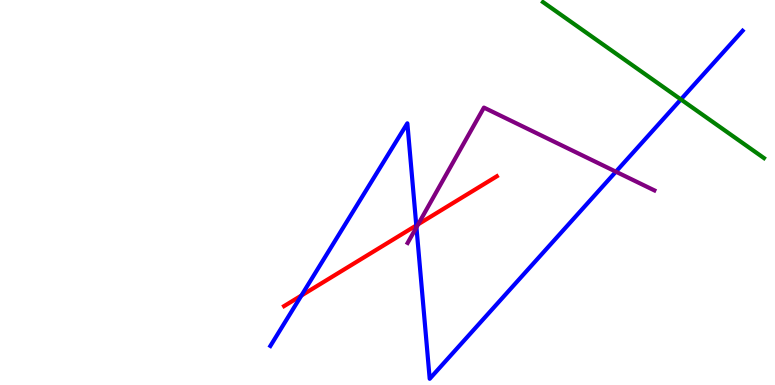[{'lines': ['blue', 'red'], 'intersections': [{'x': 3.89, 'y': 2.32}, {'x': 5.37, 'y': 4.14}]}, {'lines': ['green', 'red'], 'intersections': []}, {'lines': ['purple', 'red'], 'intersections': [{'x': 5.4, 'y': 4.17}]}, {'lines': ['blue', 'green'], 'intersections': [{'x': 8.79, 'y': 7.42}]}, {'lines': ['blue', 'purple'], 'intersections': [{'x': 5.37, 'y': 4.1}, {'x': 7.95, 'y': 5.54}]}, {'lines': ['green', 'purple'], 'intersections': []}]